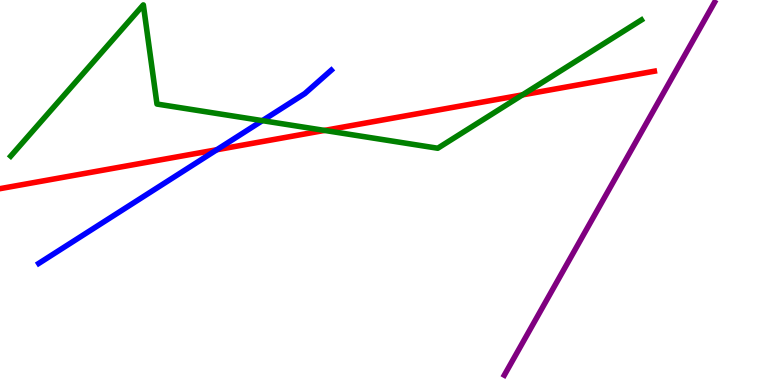[{'lines': ['blue', 'red'], 'intersections': [{'x': 2.8, 'y': 6.11}]}, {'lines': ['green', 'red'], 'intersections': [{'x': 4.19, 'y': 6.61}, {'x': 6.74, 'y': 7.54}]}, {'lines': ['purple', 'red'], 'intersections': []}, {'lines': ['blue', 'green'], 'intersections': [{'x': 3.39, 'y': 6.87}]}, {'lines': ['blue', 'purple'], 'intersections': []}, {'lines': ['green', 'purple'], 'intersections': []}]